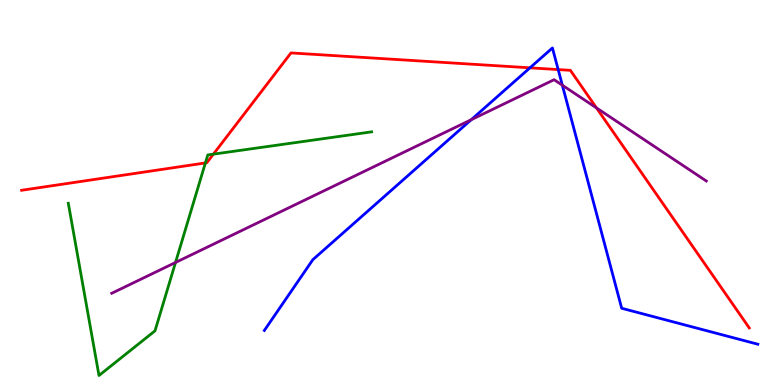[{'lines': ['blue', 'red'], 'intersections': [{'x': 6.84, 'y': 8.24}, {'x': 7.2, 'y': 8.19}]}, {'lines': ['green', 'red'], 'intersections': [{'x': 2.65, 'y': 5.77}, {'x': 2.75, 'y': 6.0}]}, {'lines': ['purple', 'red'], 'intersections': [{'x': 7.7, 'y': 7.2}]}, {'lines': ['blue', 'green'], 'intersections': []}, {'lines': ['blue', 'purple'], 'intersections': [{'x': 6.08, 'y': 6.89}, {'x': 7.26, 'y': 7.79}]}, {'lines': ['green', 'purple'], 'intersections': [{'x': 2.26, 'y': 3.18}]}]